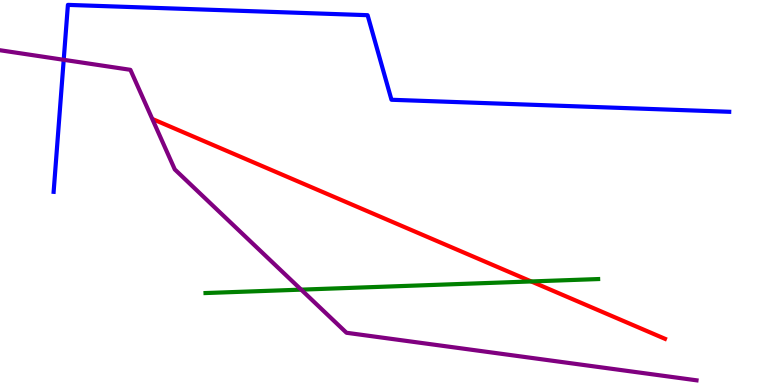[{'lines': ['blue', 'red'], 'intersections': []}, {'lines': ['green', 'red'], 'intersections': [{'x': 6.85, 'y': 2.69}]}, {'lines': ['purple', 'red'], 'intersections': []}, {'lines': ['blue', 'green'], 'intersections': []}, {'lines': ['blue', 'purple'], 'intersections': [{'x': 0.822, 'y': 8.45}]}, {'lines': ['green', 'purple'], 'intersections': [{'x': 3.89, 'y': 2.48}]}]